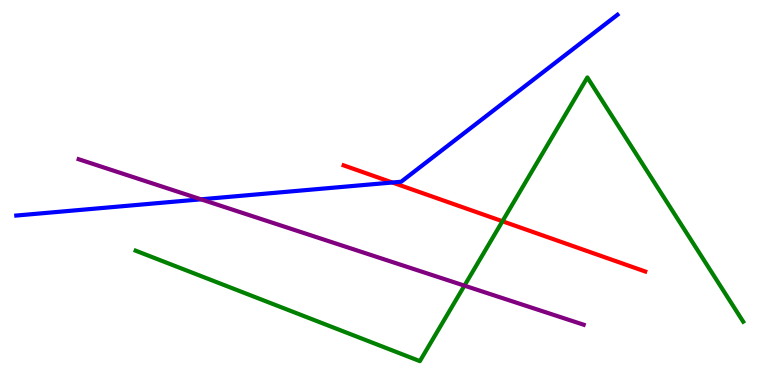[{'lines': ['blue', 'red'], 'intersections': [{'x': 5.06, 'y': 5.26}]}, {'lines': ['green', 'red'], 'intersections': [{'x': 6.48, 'y': 4.25}]}, {'lines': ['purple', 'red'], 'intersections': []}, {'lines': ['blue', 'green'], 'intersections': []}, {'lines': ['blue', 'purple'], 'intersections': [{'x': 2.59, 'y': 4.82}]}, {'lines': ['green', 'purple'], 'intersections': [{'x': 5.99, 'y': 2.58}]}]